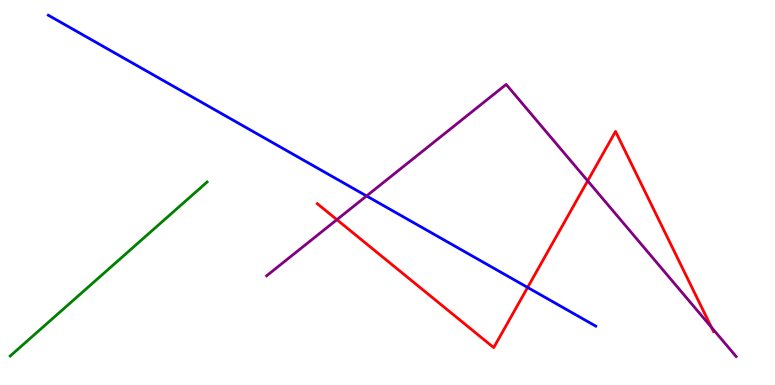[{'lines': ['blue', 'red'], 'intersections': [{'x': 6.81, 'y': 2.53}]}, {'lines': ['green', 'red'], 'intersections': []}, {'lines': ['purple', 'red'], 'intersections': [{'x': 4.35, 'y': 4.29}, {'x': 7.58, 'y': 5.3}, {'x': 9.18, 'y': 1.5}]}, {'lines': ['blue', 'green'], 'intersections': []}, {'lines': ['blue', 'purple'], 'intersections': [{'x': 4.73, 'y': 4.91}]}, {'lines': ['green', 'purple'], 'intersections': []}]